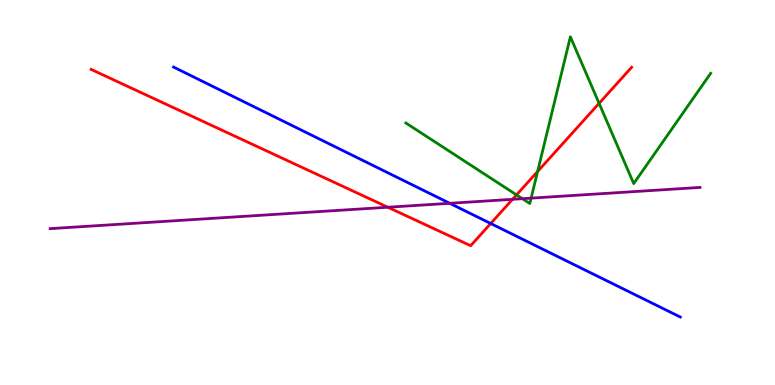[{'lines': ['blue', 'red'], 'intersections': [{'x': 6.33, 'y': 4.19}]}, {'lines': ['green', 'red'], 'intersections': [{'x': 6.66, 'y': 4.94}, {'x': 6.94, 'y': 5.54}, {'x': 7.73, 'y': 7.32}]}, {'lines': ['purple', 'red'], 'intersections': [{'x': 5.0, 'y': 4.62}, {'x': 6.61, 'y': 4.82}]}, {'lines': ['blue', 'green'], 'intersections': []}, {'lines': ['blue', 'purple'], 'intersections': [{'x': 5.8, 'y': 4.72}]}, {'lines': ['green', 'purple'], 'intersections': [{'x': 6.74, 'y': 4.84}, {'x': 6.85, 'y': 4.85}]}]